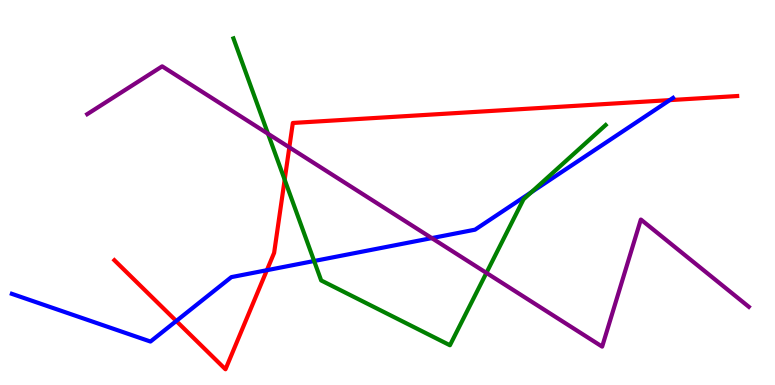[{'lines': ['blue', 'red'], 'intersections': [{'x': 2.27, 'y': 1.66}, {'x': 3.44, 'y': 2.98}, {'x': 8.64, 'y': 7.4}]}, {'lines': ['green', 'red'], 'intersections': [{'x': 3.67, 'y': 5.33}]}, {'lines': ['purple', 'red'], 'intersections': [{'x': 3.73, 'y': 6.17}]}, {'lines': ['blue', 'green'], 'intersections': [{'x': 4.05, 'y': 3.22}, {'x': 6.86, 'y': 5.01}]}, {'lines': ['blue', 'purple'], 'intersections': [{'x': 5.57, 'y': 3.82}]}, {'lines': ['green', 'purple'], 'intersections': [{'x': 3.46, 'y': 6.53}, {'x': 6.28, 'y': 2.91}]}]